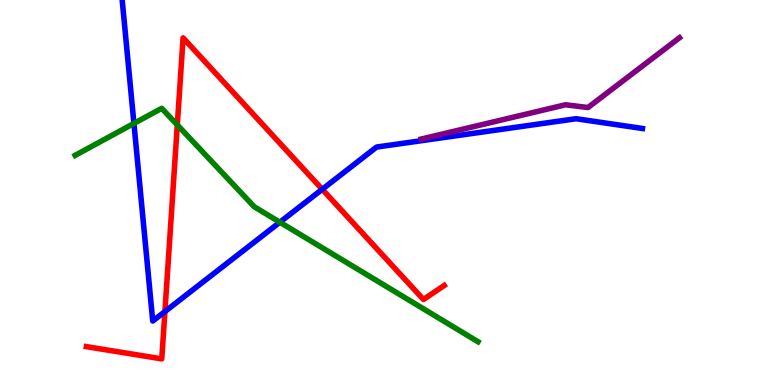[{'lines': ['blue', 'red'], 'intersections': [{'x': 2.13, 'y': 1.91}, {'x': 4.16, 'y': 5.08}]}, {'lines': ['green', 'red'], 'intersections': [{'x': 2.29, 'y': 6.76}]}, {'lines': ['purple', 'red'], 'intersections': []}, {'lines': ['blue', 'green'], 'intersections': [{'x': 1.73, 'y': 6.79}, {'x': 3.61, 'y': 4.23}]}, {'lines': ['blue', 'purple'], 'intersections': []}, {'lines': ['green', 'purple'], 'intersections': []}]